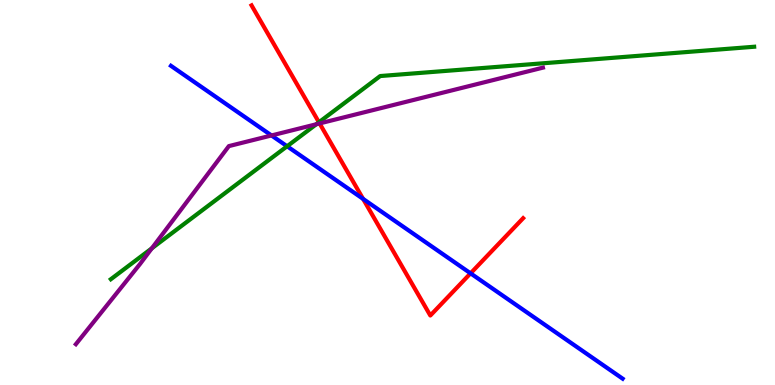[{'lines': ['blue', 'red'], 'intersections': [{'x': 4.69, 'y': 4.83}, {'x': 6.07, 'y': 2.9}]}, {'lines': ['green', 'red'], 'intersections': [{'x': 4.12, 'y': 6.82}]}, {'lines': ['purple', 'red'], 'intersections': [{'x': 4.12, 'y': 6.79}]}, {'lines': ['blue', 'green'], 'intersections': [{'x': 3.7, 'y': 6.2}]}, {'lines': ['blue', 'purple'], 'intersections': [{'x': 3.5, 'y': 6.48}]}, {'lines': ['green', 'purple'], 'intersections': [{'x': 1.96, 'y': 3.55}, {'x': 4.08, 'y': 6.77}]}]